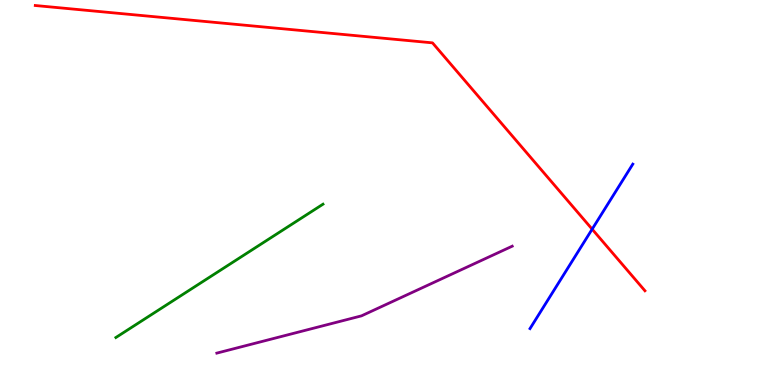[{'lines': ['blue', 'red'], 'intersections': [{'x': 7.64, 'y': 4.05}]}, {'lines': ['green', 'red'], 'intersections': []}, {'lines': ['purple', 'red'], 'intersections': []}, {'lines': ['blue', 'green'], 'intersections': []}, {'lines': ['blue', 'purple'], 'intersections': []}, {'lines': ['green', 'purple'], 'intersections': []}]